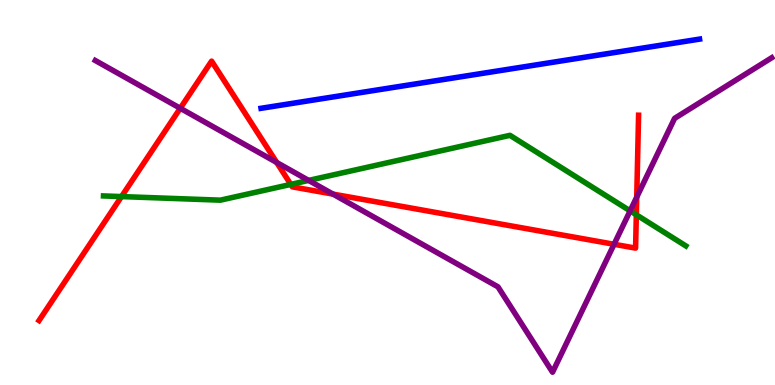[{'lines': ['blue', 'red'], 'intersections': []}, {'lines': ['green', 'red'], 'intersections': [{'x': 1.57, 'y': 4.89}, {'x': 3.75, 'y': 5.21}, {'x': 8.21, 'y': 4.42}]}, {'lines': ['purple', 'red'], 'intersections': [{'x': 2.33, 'y': 7.19}, {'x': 3.57, 'y': 5.78}, {'x': 4.3, 'y': 4.96}, {'x': 7.92, 'y': 3.66}, {'x': 8.22, 'y': 4.88}]}, {'lines': ['blue', 'green'], 'intersections': []}, {'lines': ['blue', 'purple'], 'intersections': []}, {'lines': ['green', 'purple'], 'intersections': [{'x': 3.98, 'y': 5.31}, {'x': 8.13, 'y': 4.52}]}]